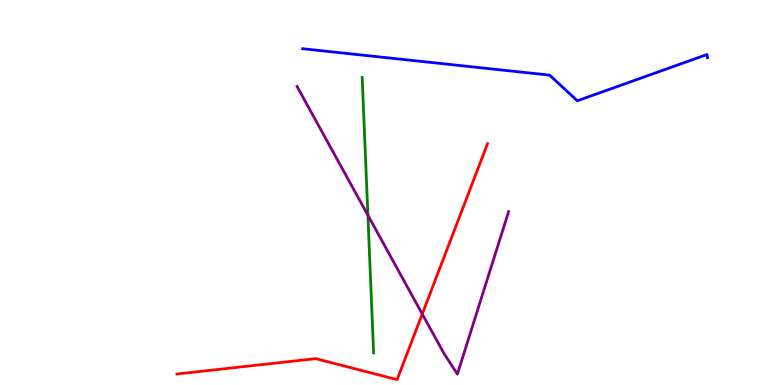[{'lines': ['blue', 'red'], 'intersections': []}, {'lines': ['green', 'red'], 'intersections': []}, {'lines': ['purple', 'red'], 'intersections': [{'x': 5.45, 'y': 1.84}]}, {'lines': ['blue', 'green'], 'intersections': []}, {'lines': ['blue', 'purple'], 'intersections': []}, {'lines': ['green', 'purple'], 'intersections': [{'x': 4.75, 'y': 4.41}]}]